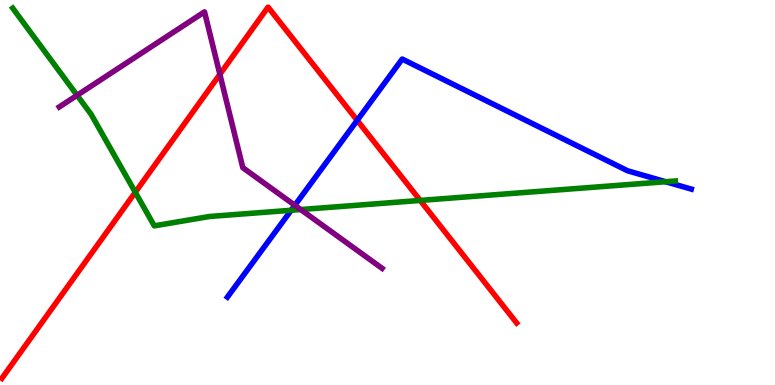[{'lines': ['blue', 'red'], 'intersections': [{'x': 4.61, 'y': 6.87}]}, {'lines': ['green', 'red'], 'intersections': [{'x': 1.75, 'y': 5.01}, {'x': 5.42, 'y': 4.79}]}, {'lines': ['purple', 'red'], 'intersections': [{'x': 2.84, 'y': 8.07}]}, {'lines': ['blue', 'green'], 'intersections': [{'x': 3.76, 'y': 4.54}, {'x': 8.59, 'y': 5.28}]}, {'lines': ['blue', 'purple'], 'intersections': [{'x': 3.8, 'y': 4.67}]}, {'lines': ['green', 'purple'], 'intersections': [{'x': 0.995, 'y': 7.52}, {'x': 3.88, 'y': 4.56}]}]